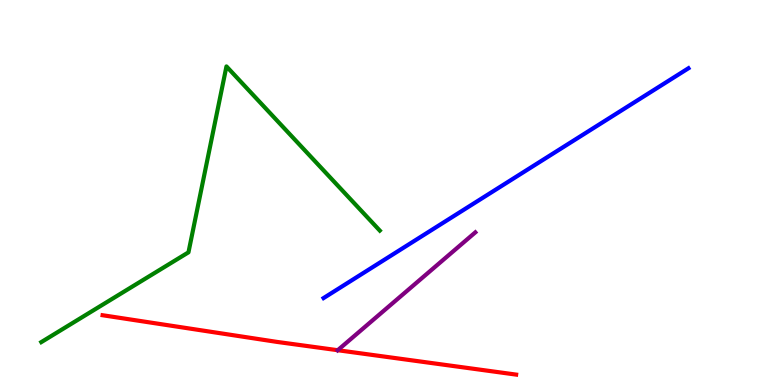[{'lines': ['blue', 'red'], 'intersections': []}, {'lines': ['green', 'red'], 'intersections': []}, {'lines': ['purple', 'red'], 'intersections': [{'x': 4.36, 'y': 0.904}]}, {'lines': ['blue', 'green'], 'intersections': []}, {'lines': ['blue', 'purple'], 'intersections': []}, {'lines': ['green', 'purple'], 'intersections': []}]